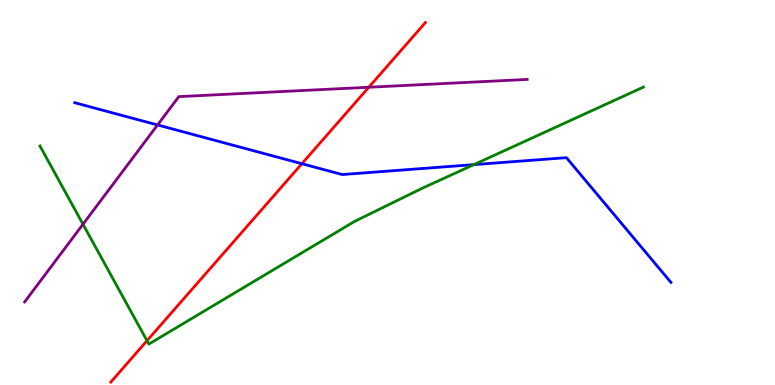[{'lines': ['blue', 'red'], 'intersections': [{'x': 3.9, 'y': 5.75}]}, {'lines': ['green', 'red'], 'intersections': [{'x': 1.9, 'y': 1.15}]}, {'lines': ['purple', 'red'], 'intersections': [{'x': 4.76, 'y': 7.73}]}, {'lines': ['blue', 'green'], 'intersections': [{'x': 6.11, 'y': 5.72}]}, {'lines': ['blue', 'purple'], 'intersections': [{'x': 2.03, 'y': 6.75}]}, {'lines': ['green', 'purple'], 'intersections': [{'x': 1.07, 'y': 4.18}]}]